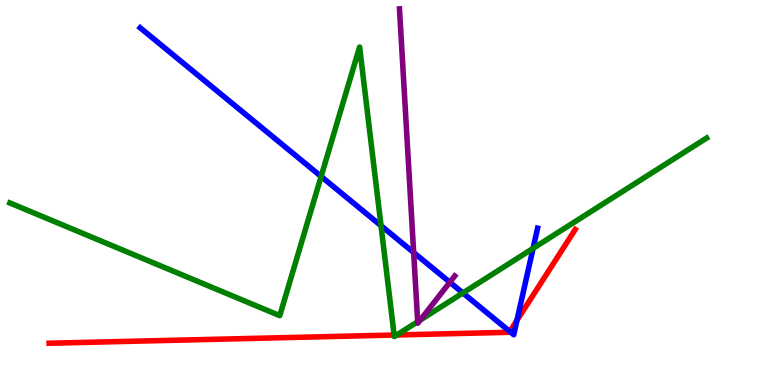[{'lines': ['blue', 'red'], 'intersections': [{'x': 6.58, 'y': 1.39}, {'x': 6.67, 'y': 1.68}]}, {'lines': ['green', 'red'], 'intersections': [{'x': 5.09, 'y': 1.3}, {'x': 5.12, 'y': 1.3}]}, {'lines': ['purple', 'red'], 'intersections': []}, {'lines': ['blue', 'green'], 'intersections': [{'x': 4.14, 'y': 5.42}, {'x': 4.92, 'y': 4.14}, {'x': 5.97, 'y': 2.39}, {'x': 6.88, 'y': 3.55}]}, {'lines': ['blue', 'purple'], 'intersections': [{'x': 5.34, 'y': 3.44}, {'x': 5.8, 'y': 2.67}]}, {'lines': ['green', 'purple'], 'intersections': [{'x': 5.39, 'y': 1.64}, {'x': 5.42, 'y': 1.69}]}]